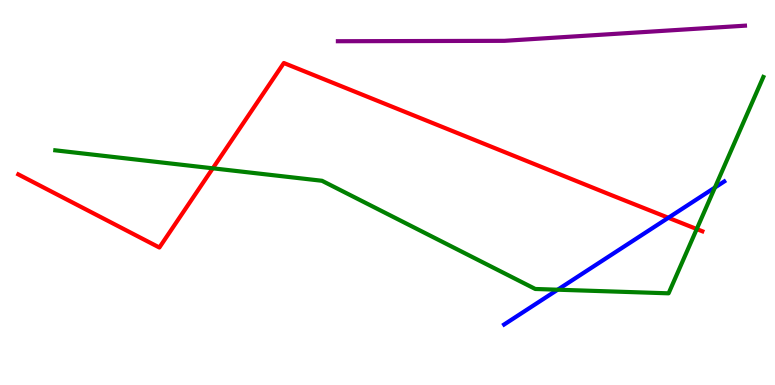[{'lines': ['blue', 'red'], 'intersections': [{'x': 8.62, 'y': 4.34}]}, {'lines': ['green', 'red'], 'intersections': [{'x': 2.75, 'y': 5.63}, {'x': 8.99, 'y': 4.05}]}, {'lines': ['purple', 'red'], 'intersections': []}, {'lines': ['blue', 'green'], 'intersections': [{'x': 7.2, 'y': 2.48}, {'x': 9.22, 'y': 5.13}]}, {'lines': ['blue', 'purple'], 'intersections': []}, {'lines': ['green', 'purple'], 'intersections': []}]